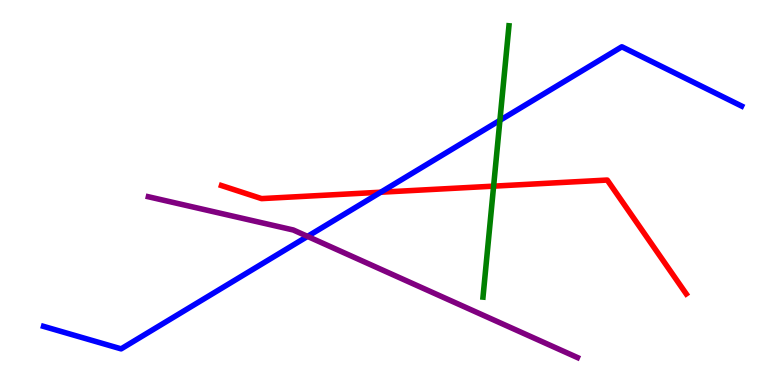[{'lines': ['blue', 'red'], 'intersections': [{'x': 4.91, 'y': 5.01}]}, {'lines': ['green', 'red'], 'intersections': [{'x': 6.37, 'y': 5.16}]}, {'lines': ['purple', 'red'], 'intersections': []}, {'lines': ['blue', 'green'], 'intersections': [{'x': 6.45, 'y': 6.87}]}, {'lines': ['blue', 'purple'], 'intersections': [{'x': 3.97, 'y': 3.86}]}, {'lines': ['green', 'purple'], 'intersections': []}]